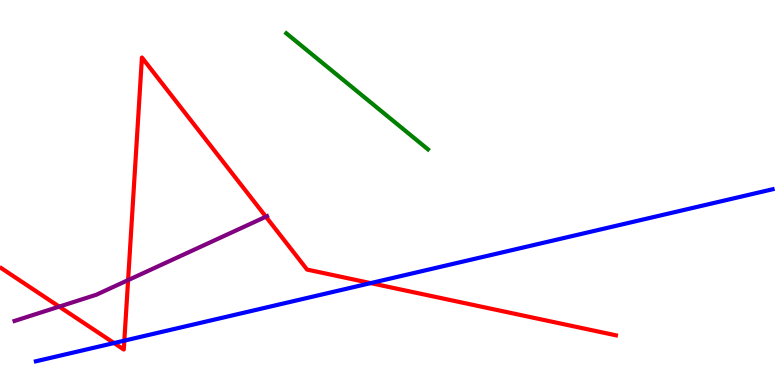[{'lines': ['blue', 'red'], 'intersections': [{'x': 1.47, 'y': 1.09}, {'x': 1.6, 'y': 1.15}, {'x': 4.78, 'y': 2.65}]}, {'lines': ['green', 'red'], 'intersections': []}, {'lines': ['purple', 'red'], 'intersections': [{'x': 0.764, 'y': 2.04}, {'x': 1.65, 'y': 2.72}, {'x': 3.43, 'y': 4.37}]}, {'lines': ['blue', 'green'], 'intersections': []}, {'lines': ['blue', 'purple'], 'intersections': []}, {'lines': ['green', 'purple'], 'intersections': []}]